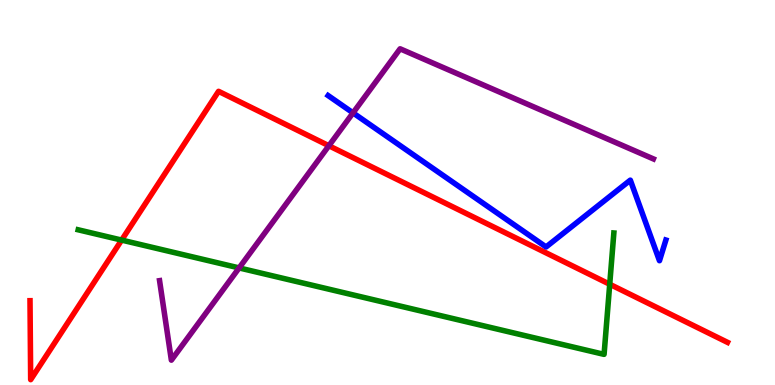[{'lines': ['blue', 'red'], 'intersections': []}, {'lines': ['green', 'red'], 'intersections': [{'x': 1.57, 'y': 3.76}, {'x': 7.87, 'y': 2.62}]}, {'lines': ['purple', 'red'], 'intersections': [{'x': 4.24, 'y': 6.21}]}, {'lines': ['blue', 'green'], 'intersections': []}, {'lines': ['blue', 'purple'], 'intersections': [{'x': 4.56, 'y': 7.07}]}, {'lines': ['green', 'purple'], 'intersections': [{'x': 3.09, 'y': 3.04}]}]